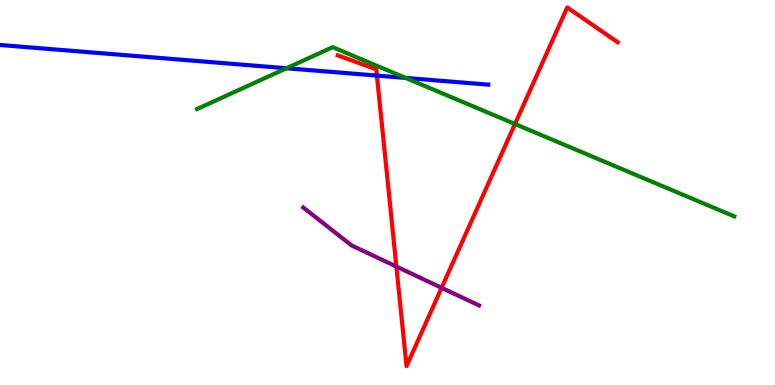[{'lines': ['blue', 'red'], 'intersections': [{'x': 4.86, 'y': 8.04}]}, {'lines': ['green', 'red'], 'intersections': [{'x': 6.65, 'y': 6.78}]}, {'lines': ['purple', 'red'], 'intersections': [{'x': 5.11, 'y': 3.08}, {'x': 5.7, 'y': 2.52}]}, {'lines': ['blue', 'green'], 'intersections': [{'x': 3.7, 'y': 8.23}, {'x': 5.23, 'y': 7.98}]}, {'lines': ['blue', 'purple'], 'intersections': []}, {'lines': ['green', 'purple'], 'intersections': []}]